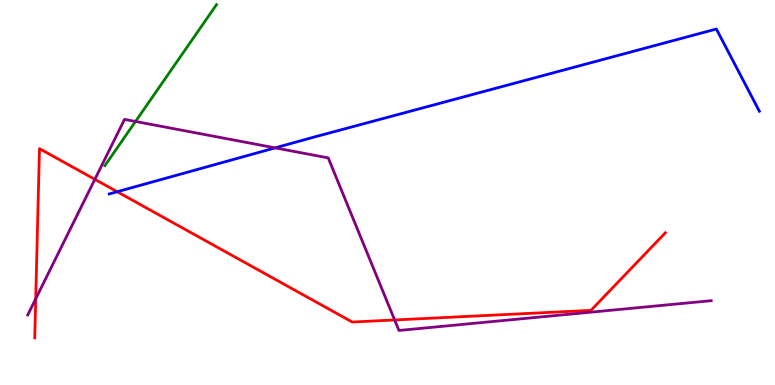[{'lines': ['blue', 'red'], 'intersections': [{'x': 1.51, 'y': 5.02}]}, {'lines': ['green', 'red'], 'intersections': []}, {'lines': ['purple', 'red'], 'intersections': [{'x': 0.461, 'y': 2.24}, {'x': 1.22, 'y': 5.34}, {'x': 5.09, 'y': 1.69}]}, {'lines': ['blue', 'green'], 'intersections': []}, {'lines': ['blue', 'purple'], 'intersections': [{'x': 3.55, 'y': 6.16}]}, {'lines': ['green', 'purple'], 'intersections': [{'x': 1.75, 'y': 6.85}]}]